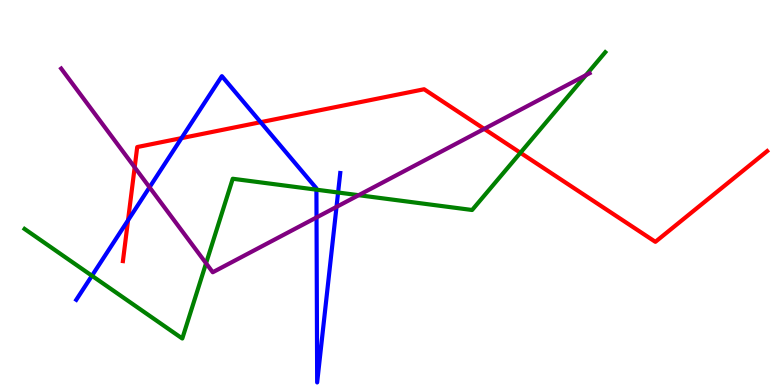[{'lines': ['blue', 'red'], 'intersections': [{'x': 1.65, 'y': 4.28}, {'x': 2.34, 'y': 6.41}, {'x': 3.36, 'y': 6.83}]}, {'lines': ['green', 'red'], 'intersections': [{'x': 6.71, 'y': 6.03}]}, {'lines': ['purple', 'red'], 'intersections': [{'x': 1.74, 'y': 5.65}, {'x': 6.25, 'y': 6.65}]}, {'lines': ['blue', 'green'], 'intersections': [{'x': 1.19, 'y': 2.84}, {'x': 4.08, 'y': 5.07}, {'x': 4.36, 'y': 5.0}]}, {'lines': ['blue', 'purple'], 'intersections': [{'x': 1.93, 'y': 5.14}, {'x': 4.08, 'y': 4.35}, {'x': 4.34, 'y': 4.63}]}, {'lines': ['green', 'purple'], 'intersections': [{'x': 2.66, 'y': 3.16}, {'x': 4.63, 'y': 4.93}, {'x': 7.56, 'y': 8.05}]}]